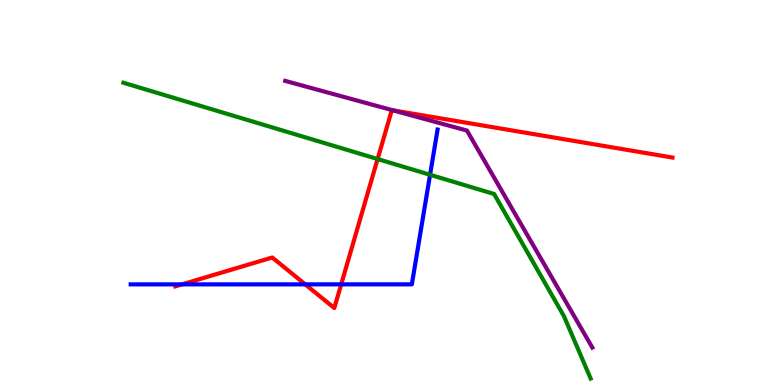[{'lines': ['blue', 'red'], 'intersections': [{'x': 2.35, 'y': 2.61}, {'x': 3.94, 'y': 2.61}, {'x': 4.4, 'y': 2.61}]}, {'lines': ['green', 'red'], 'intersections': [{'x': 4.87, 'y': 5.87}]}, {'lines': ['purple', 'red'], 'intersections': [{'x': 5.07, 'y': 7.14}]}, {'lines': ['blue', 'green'], 'intersections': [{'x': 5.55, 'y': 5.46}]}, {'lines': ['blue', 'purple'], 'intersections': []}, {'lines': ['green', 'purple'], 'intersections': []}]